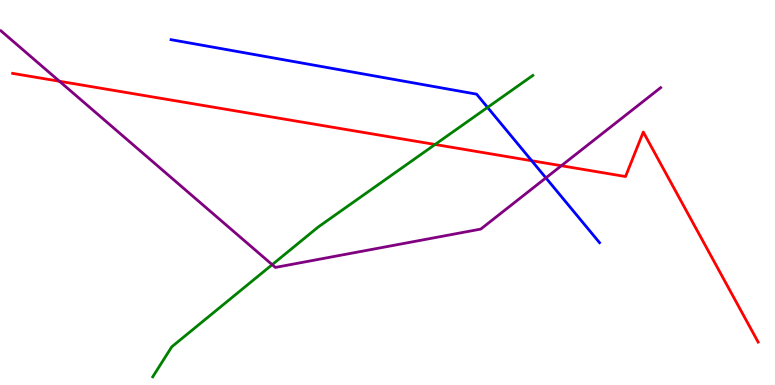[{'lines': ['blue', 'red'], 'intersections': [{'x': 6.86, 'y': 5.82}]}, {'lines': ['green', 'red'], 'intersections': [{'x': 5.61, 'y': 6.25}]}, {'lines': ['purple', 'red'], 'intersections': [{'x': 0.767, 'y': 7.89}, {'x': 7.24, 'y': 5.7}]}, {'lines': ['blue', 'green'], 'intersections': [{'x': 6.29, 'y': 7.21}]}, {'lines': ['blue', 'purple'], 'intersections': [{'x': 7.04, 'y': 5.38}]}, {'lines': ['green', 'purple'], 'intersections': [{'x': 3.51, 'y': 3.13}]}]